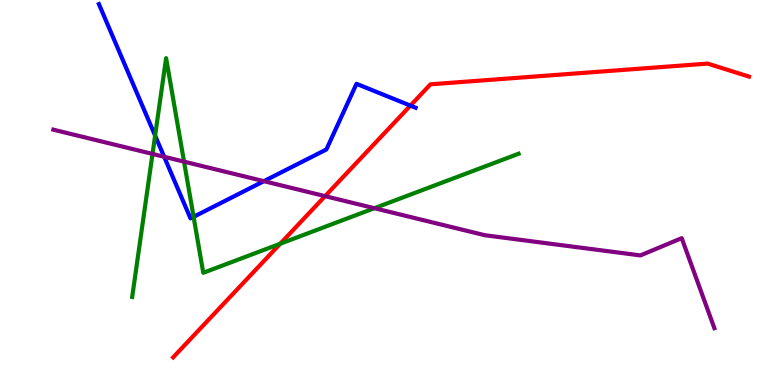[{'lines': ['blue', 'red'], 'intersections': [{'x': 5.3, 'y': 7.26}]}, {'lines': ['green', 'red'], 'intersections': [{'x': 3.62, 'y': 3.67}]}, {'lines': ['purple', 'red'], 'intersections': [{'x': 4.19, 'y': 4.91}]}, {'lines': ['blue', 'green'], 'intersections': [{'x': 2.0, 'y': 6.48}, {'x': 2.5, 'y': 4.37}]}, {'lines': ['blue', 'purple'], 'intersections': [{'x': 2.12, 'y': 5.93}, {'x': 3.4, 'y': 5.29}]}, {'lines': ['green', 'purple'], 'intersections': [{'x': 1.97, 'y': 6.0}, {'x': 2.37, 'y': 5.8}, {'x': 4.83, 'y': 4.59}]}]